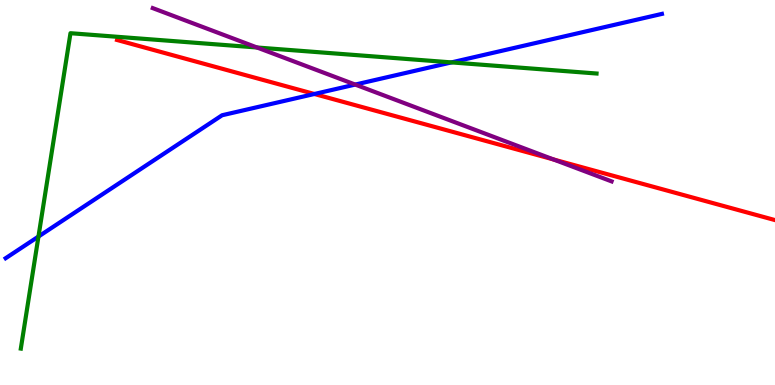[{'lines': ['blue', 'red'], 'intersections': [{'x': 4.06, 'y': 7.56}]}, {'lines': ['green', 'red'], 'intersections': []}, {'lines': ['purple', 'red'], 'intersections': [{'x': 7.14, 'y': 5.86}]}, {'lines': ['blue', 'green'], 'intersections': [{'x': 0.496, 'y': 3.86}, {'x': 5.83, 'y': 8.38}]}, {'lines': ['blue', 'purple'], 'intersections': [{'x': 4.58, 'y': 7.8}]}, {'lines': ['green', 'purple'], 'intersections': [{'x': 3.32, 'y': 8.77}]}]